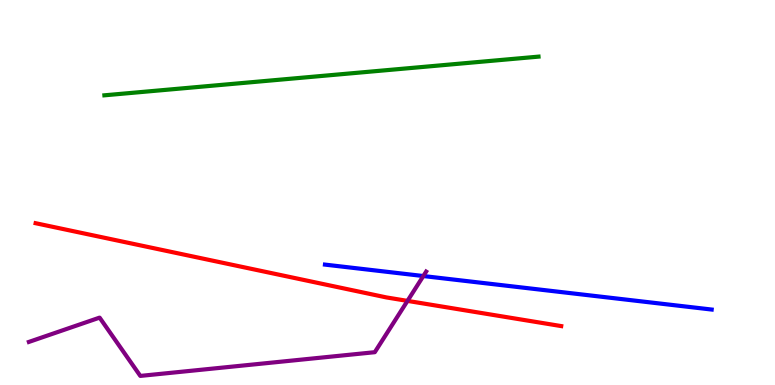[{'lines': ['blue', 'red'], 'intersections': []}, {'lines': ['green', 'red'], 'intersections': []}, {'lines': ['purple', 'red'], 'intersections': [{'x': 5.26, 'y': 2.18}]}, {'lines': ['blue', 'green'], 'intersections': []}, {'lines': ['blue', 'purple'], 'intersections': [{'x': 5.46, 'y': 2.83}]}, {'lines': ['green', 'purple'], 'intersections': []}]